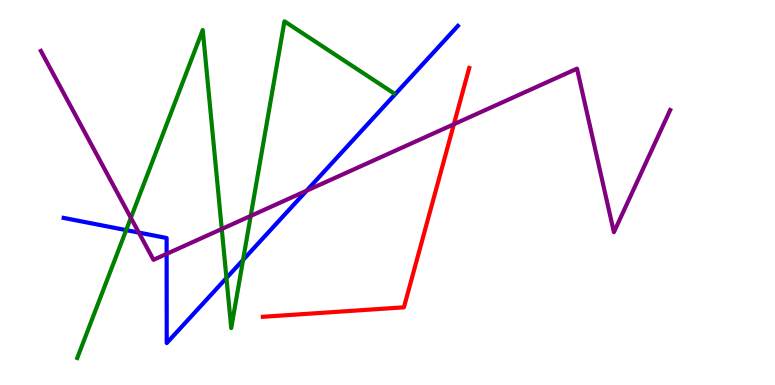[{'lines': ['blue', 'red'], 'intersections': []}, {'lines': ['green', 'red'], 'intersections': []}, {'lines': ['purple', 'red'], 'intersections': [{'x': 5.86, 'y': 6.77}]}, {'lines': ['blue', 'green'], 'intersections': [{'x': 1.63, 'y': 4.02}, {'x': 2.92, 'y': 2.78}, {'x': 3.14, 'y': 3.25}]}, {'lines': ['blue', 'purple'], 'intersections': [{'x': 1.79, 'y': 3.96}, {'x': 2.15, 'y': 3.41}, {'x': 3.96, 'y': 5.05}]}, {'lines': ['green', 'purple'], 'intersections': [{'x': 1.69, 'y': 4.34}, {'x': 2.86, 'y': 4.05}, {'x': 3.23, 'y': 4.39}]}]